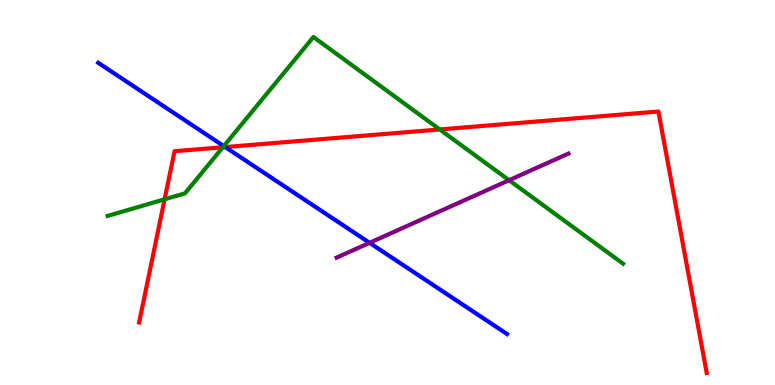[{'lines': ['blue', 'red'], 'intersections': [{'x': 2.91, 'y': 6.18}]}, {'lines': ['green', 'red'], 'intersections': [{'x': 2.12, 'y': 4.82}, {'x': 2.88, 'y': 6.18}, {'x': 5.67, 'y': 6.64}]}, {'lines': ['purple', 'red'], 'intersections': []}, {'lines': ['blue', 'green'], 'intersections': [{'x': 2.89, 'y': 6.21}]}, {'lines': ['blue', 'purple'], 'intersections': [{'x': 4.77, 'y': 3.69}]}, {'lines': ['green', 'purple'], 'intersections': [{'x': 6.57, 'y': 5.32}]}]